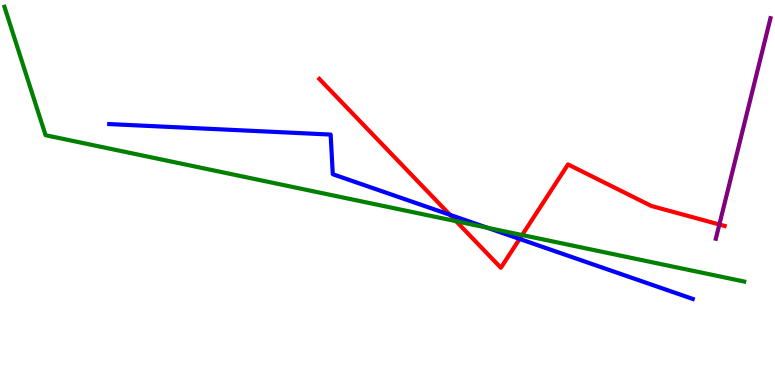[{'lines': ['blue', 'red'], 'intersections': [{'x': 5.81, 'y': 4.42}, {'x': 6.7, 'y': 3.79}]}, {'lines': ['green', 'red'], 'intersections': [{'x': 5.89, 'y': 4.25}, {'x': 6.74, 'y': 3.9}]}, {'lines': ['purple', 'red'], 'intersections': [{'x': 9.28, 'y': 4.17}]}, {'lines': ['blue', 'green'], 'intersections': [{'x': 6.29, 'y': 4.09}]}, {'lines': ['blue', 'purple'], 'intersections': []}, {'lines': ['green', 'purple'], 'intersections': []}]